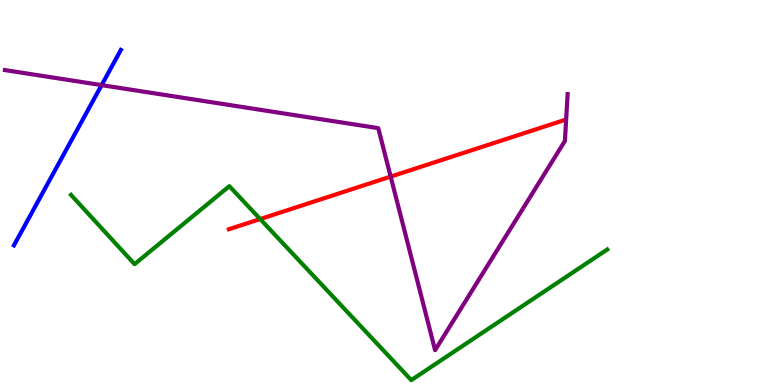[{'lines': ['blue', 'red'], 'intersections': []}, {'lines': ['green', 'red'], 'intersections': [{'x': 3.36, 'y': 4.31}]}, {'lines': ['purple', 'red'], 'intersections': [{'x': 5.04, 'y': 5.41}]}, {'lines': ['blue', 'green'], 'intersections': []}, {'lines': ['blue', 'purple'], 'intersections': [{'x': 1.31, 'y': 7.79}]}, {'lines': ['green', 'purple'], 'intersections': []}]